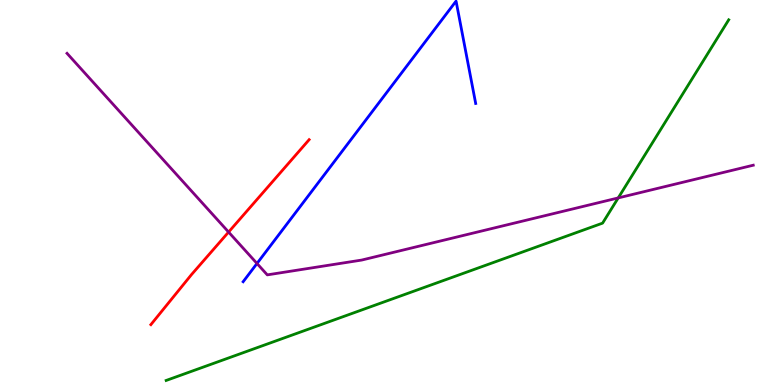[{'lines': ['blue', 'red'], 'intersections': []}, {'lines': ['green', 'red'], 'intersections': []}, {'lines': ['purple', 'red'], 'intersections': [{'x': 2.95, 'y': 3.97}]}, {'lines': ['blue', 'green'], 'intersections': []}, {'lines': ['blue', 'purple'], 'intersections': [{'x': 3.32, 'y': 3.16}]}, {'lines': ['green', 'purple'], 'intersections': [{'x': 7.98, 'y': 4.86}]}]